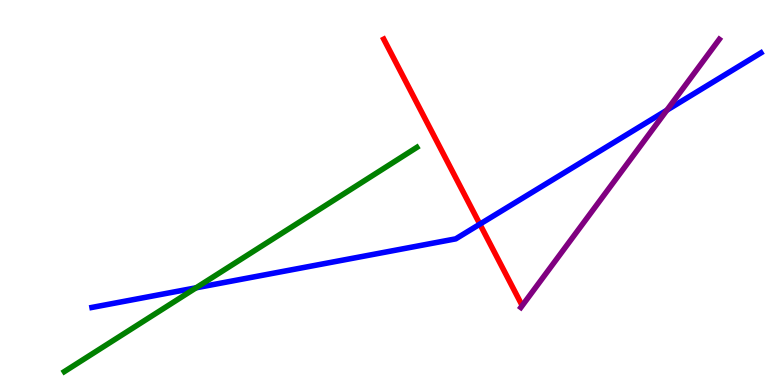[{'lines': ['blue', 'red'], 'intersections': [{'x': 6.19, 'y': 4.18}]}, {'lines': ['green', 'red'], 'intersections': []}, {'lines': ['purple', 'red'], 'intersections': []}, {'lines': ['blue', 'green'], 'intersections': [{'x': 2.53, 'y': 2.52}]}, {'lines': ['blue', 'purple'], 'intersections': [{'x': 8.6, 'y': 7.14}]}, {'lines': ['green', 'purple'], 'intersections': []}]